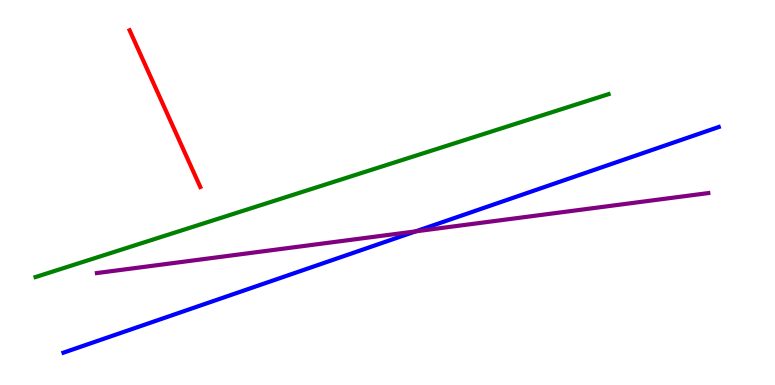[{'lines': ['blue', 'red'], 'intersections': []}, {'lines': ['green', 'red'], 'intersections': []}, {'lines': ['purple', 'red'], 'intersections': []}, {'lines': ['blue', 'green'], 'intersections': []}, {'lines': ['blue', 'purple'], 'intersections': [{'x': 5.36, 'y': 3.99}]}, {'lines': ['green', 'purple'], 'intersections': []}]